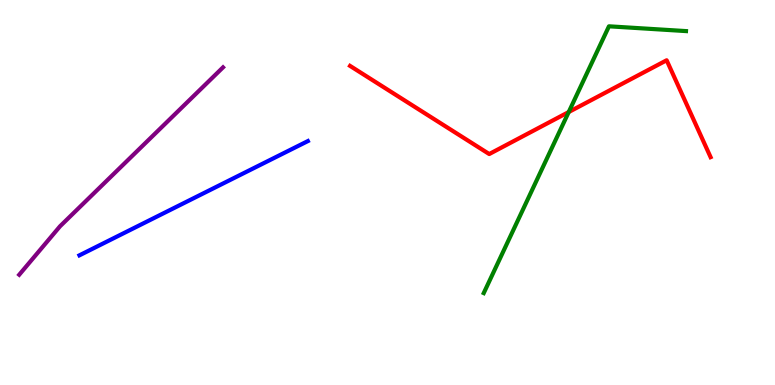[{'lines': ['blue', 'red'], 'intersections': []}, {'lines': ['green', 'red'], 'intersections': [{'x': 7.34, 'y': 7.09}]}, {'lines': ['purple', 'red'], 'intersections': []}, {'lines': ['blue', 'green'], 'intersections': []}, {'lines': ['blue', 'purple'], 'intersections': []}, {'lines': ['green', 'purple'], 'intersections': []}]